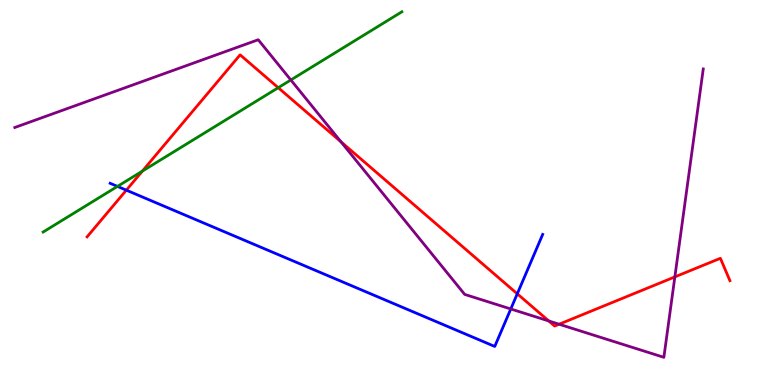[{'lines': ['blue', 'red'], 'intersections': [{'x': 1.63, 'y': 5.06}, {'x': 6.67, 'y': 2.37}]}, {'lines': ['green', 'red'], 'intersections': [{'x': 1.84, 'y': 5.55}, {'x': 3.59, 'y': 7.72}]}, {'lines': ['purple', 'red'], 'intersections': [{'x': 4.4, 'y': 6.32}, {'x': 7.08, 'y': 1.66}, {'x': 7.21, 'y': 1.58}, {'x': 8.71, 'y': 2.81}]}, {'lines': ['blue', 'green'], 'intersections': [{'x': 1.52, 'y': 5.16}]}, {'lines': ['blue', 'purple'], 'intersections': [{'x': 6.59, 'y': 1.97}]}, {'lines': ['green', 'purple'], 'intersections': [{'x': 3.75, 'y': 7.92}]}]